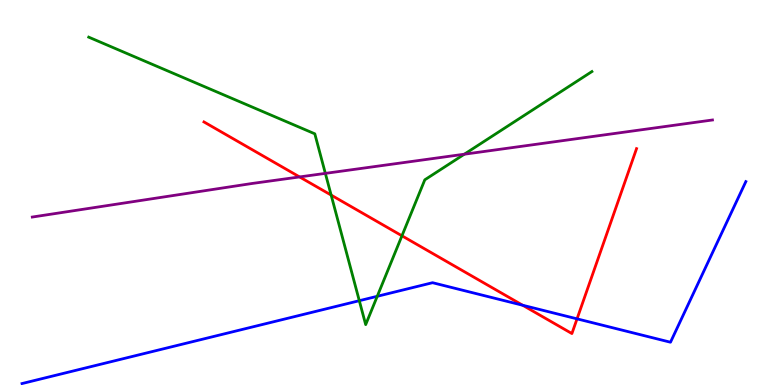[{'lines': ['blue', 'red'], 'intersections': [{'x': 6.74, 'y': 2.07}, {'x': 7.45, 'y': 1.72}]}, {'lines': ['green', 'red'], 'intersections': [{'x': 4.27, 'y': 4.93}, {'x': 5.19, 'y': 3.88}]}, {'lines': ['purple', 'red'], 'intersections': [{'x': 3.87, 'y': 5.4}]}, {'lines': ['blue', 'green'], 'intersections': [{'x': 4.64, 'y': 2.19}, {'x': 4.87, 'y': 2.3}]}, {'lines': ['blue', 'purple'], 'intersections': []}, {'lines': ['green', 'purple'], 'intersections': [{'x': 4.2, 'y': 5.5}, {'x': 5.99, 'y': 5.99}]}]